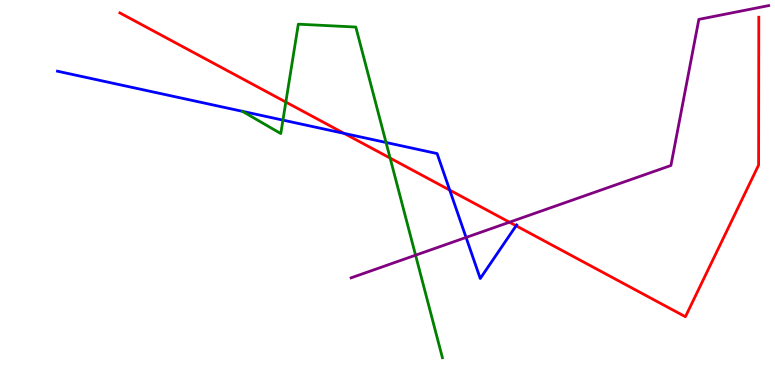[{'lines': ['blue', 'red'], 'intersections': [{'x': 4.44, 'y': 6.54}, {'x': 5.8, 'y': 5.06}, {'x': 6.66, 'y': 4.14}]}, {'lines': ['green', 'red'], 'intersections': [{'x': 3.69, 'y': 7.35}, {'x': 5.03, 'y': 5.89}]}, {'lines': ['purple', 'red'], 'intersections': [{'x': 6.57, 'y': 4.23}]}, {'lines': ['blue', 'green'], 'intersections': [{'x': 3.13, 'y': 7.11}, {'x': 3.65, 'y': 6.88}, {'x': 4.98, 'y': 6.3}]}, {'lines': ['blue', 'purple'], 'intersections': [{'x': 6.01, 'y': 3.83}]}, {'lines': ['green', 'purple'], 'intersections': [{'x': 5.36, 'y': 3.37}]}]